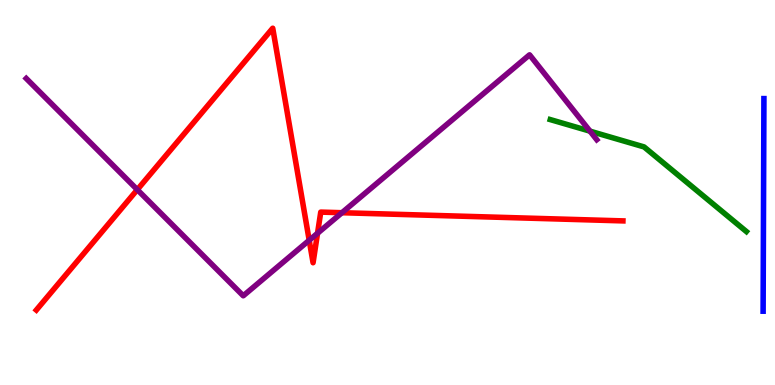[{'lines': ['blue', 'red'], 'intersections': []}, {'lines': ['green', 'red'], 'intersections': []}, {'lines': ['purple', 'red'], 'intersections': [{'x': 1.77, 'y': 5.07}, {'x': 3.99, 'y': 3.76}, {'x': 4.1, 'y': 3.94}, {'x': 4.41, 'y': 4.47}]}, {'lines': ['blue', 'green'], 'intersections': []}, {'lines': ['blue', 'purple'], 'intersections': []}, {'lines': ['green', 'purple'], 'intersections': [{'x': 7.61, 'y': 6.59}]}]